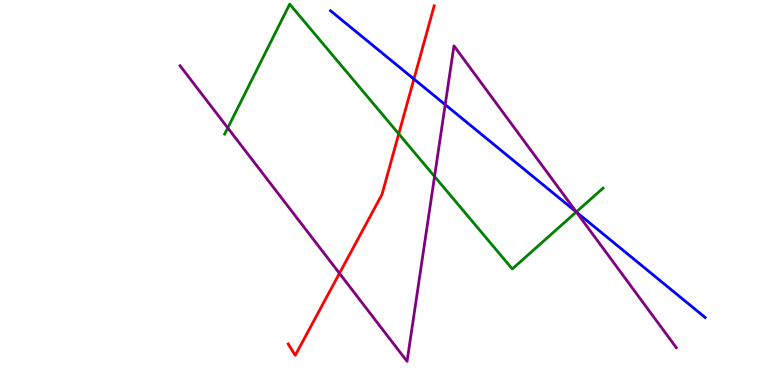[{'lines': ['blue', 'red'], 'intersections': [{'x': 5.34, 'y': 7.95}]}, {'lines': ['green', 'red'], 'intersections': [{'x': 5.15, 'y': 6.52}]}, {'lines': ['purple', 'red'], 'intersections': [{'x': 4.38, 'y': 2.9}]}, {'lines': ['blue', 'green'], 'intersections': [{'x': 7.44, 'y': 4.49}]}, {'lines': ['blue', 'purple'], 'intersections': [{'x': 5.74, 'y': 7.28}, {'x': 7.44, 'y': 4.49}]}, {'lines': ['green', 'purple'], 'intersections': [{'x': 2.94, 'y': 6.68}, {'x': 5.61, 'y': 5.42}, {'x': 7.44, 'y': 4.49}]}]